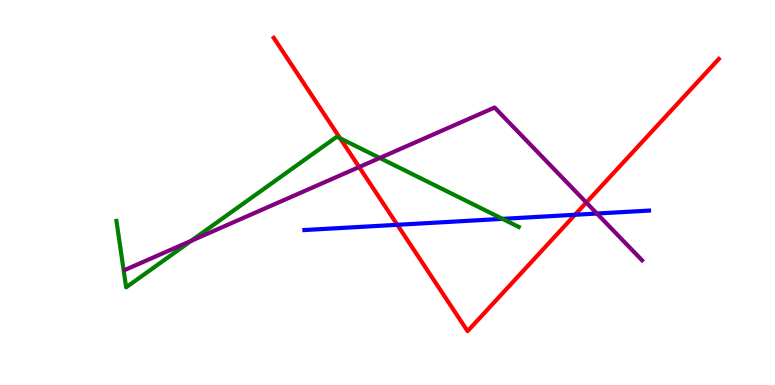[{'lines': ['blue', 'red'], 'intersections': [{'x': 5.13, 'y': 4.16}, {'x': 7.42, 'y': 4.42}]}, {'lines': ['green', 'red'], 'intersections': [{'x': 4.39, 'y': 6.41}]}, {'lines': ['purple', 'red'], 'intersections': [{'x': 4.63, 'y': 5.66}, {'x': 7.57, 'y': 4.74}]}, {'lines': ['blue', 'green'], 'intersections': [{'x': 6.48, 'y': 4.32}]}, {'lines': ['blue', 'purple'], 'intersections': [{'x': 7.7, 'y': 4.45}]}, {'lines': ['green', 'purple'], 'intersections': [{'x': 2.47, 'y': 3.74}, {'x': 4.9, 'y': 5.9}]}]